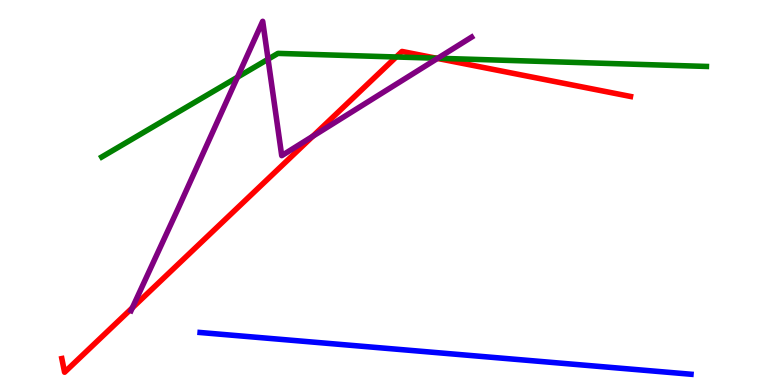[{'lines': ['blue', 'red'], 'intersections': []}, {'lines': ['green', 'red'], 'intersections': [{'x': 5.11, 'y': 8.52}, {'x': 5.63, 'y': 8.49}]}, {'lines': ['purple', 'red'], 'intersections': [{'x': 1.71, 'y': 2.0}, {'x': 4.04, 'y': 6.46}, {'x': 5.64, 'y': 8.48}]}, {'lines': ['blue', 'green'], 'intersections': []}, {'lines': ['blue', 'purple'], 'intersections': []}, {'lines': ['green', 'purple'], 'intersections': [{'x': 3.06, 'y': 7.99}, {'x': 3.46, 'y': 8.46}, {'x': 5.65, 'y': 8.49}]}]